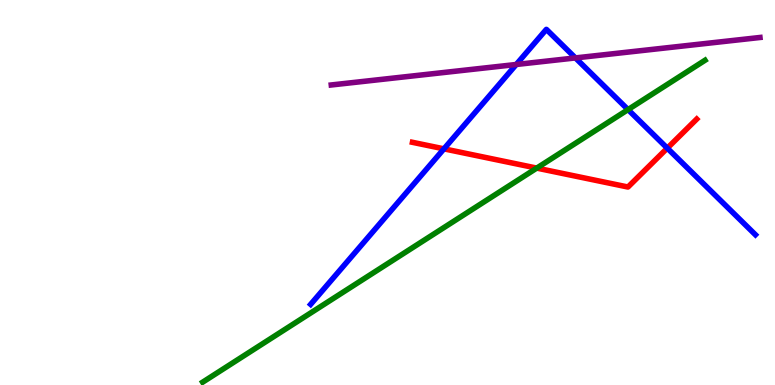[{'lines': ['blue', 'red'], 'intersections': [{'x': 5.73, 'y': 6.13}, {'x': 8.61, 'y': 6.15}]}, {'lines': ['green', 'red'], 'intersections': [{'x': 6.93, 'y': 5.63}]}, {'lines': ['purple', 'red'], 'intersections': []}, {'lines': ['blue', 'green'], 'intersections': [{'x': 8.1, 'y': 7.15}]}, {'lines': ['blue', 'purple'], 'intersections': [{'x': 6.66, 'y': 8.33}, {'x': 7.43, 'y': 8.5}]}, {'lines': ['green', 'purple'], 'intersections': []}]